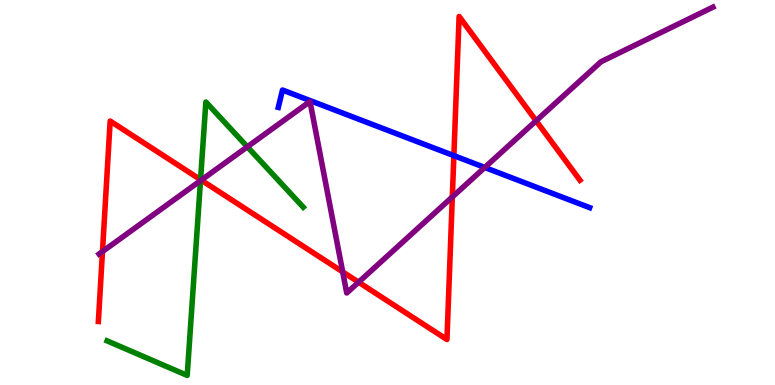[{'lines': ['blue', 'red'], 'intersections': [{'x': 5.86, 'y': 5.96}]}, {'lines': ['green', 'red'], 'intersections': [{'x': 2.59, 'y': 5.33}]}, {'lines': ['purple', 'red'], 'intersections': [{'x': 1.32, 'y': 3.47}, {'x': 2.6, 'y': 5.32}, {'x': 4.42, 'y': 2.94}, {'x': 4.63, 'y': 2.67}, {'x': 5.84, 'y': 4.88}, {'x': 6.92, 'y': 6.86}]}, {'lines': ['blue', 'green'], 'intersections': []}, {'lines': ['blue', 'purple'], 'intersections': [{'x': 6.25, 'y': 5.65}]}, {'lines': ['green', 'purple'], 'intersections': [{'x': 2.59, 'y': 5.31}, {'x': 3.19, 'y': 6.19}]}]